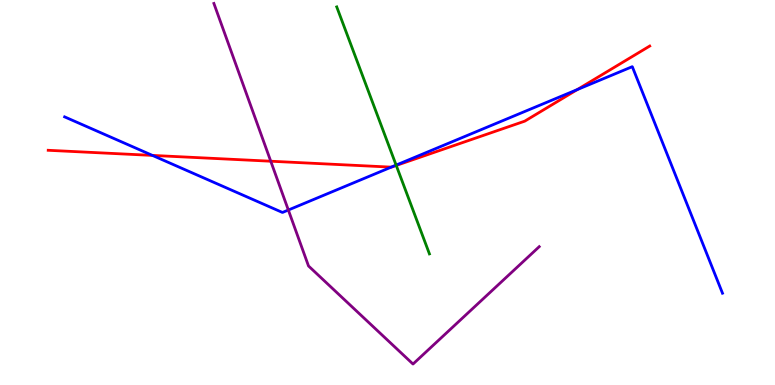[{'lines': ['blue', 'red'], 'intersections': [{'x': 1.97, 'y': 5.96}, {'x': 5.05, 'y': 5.66}, {'x': 7.45, 'y': 7.67}]}, {'lines': ['green', 'red'], 'intersections': [{'x': 5.11, 'y': 5.7}]}, {'lines': ['purple', 'red'], 'intersections': [{'x': 3.49, 'y': 5.81}]}, {'lines': ['blue', 'green'], 'intersections': [{'x': 5.11, 'y': 5.71}]}, {'lines': ['blue', 'purple'], 'intersections': [{'x': 3.72, 'y': 4.54}]}, {'lines': ['green', 'purple'], 'intersections': []}]